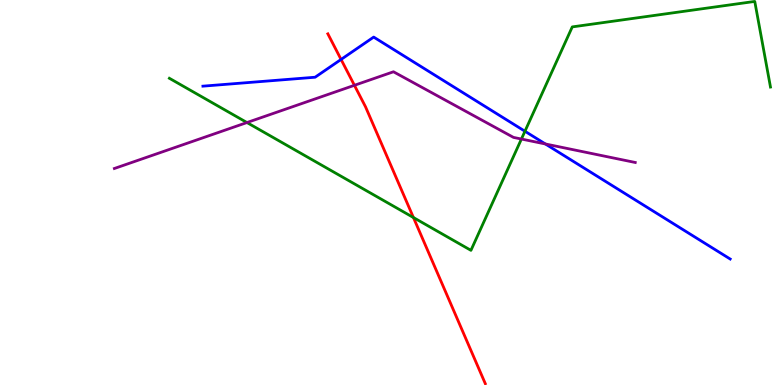[{'lines': ['blue', 'red'], 'intersections': [{'x': 4.4, 'y': 8.46}]}, {'lines': ['green', 'red'], 'intersections': [{'x': 5.33, 'y': 4.35}]}, {'lines': ['purple', 'red'], 'intersections': [{'x': 4.57, 'y': 7.78}]}, {'lines': ['blue', 'green'], 'intersections': [{'x': 6.77, 'y': 6.59}]}, {'lines': ['blue', 'purple'], 'intersections': [{'x': 7.04, 'y': 6.26}]}, {'lines': ['green', 'purple'], 'intersections': [{'x': 3.19, 'y': 6.82}, {'x': 6.73, 'y': 6.39}]}]